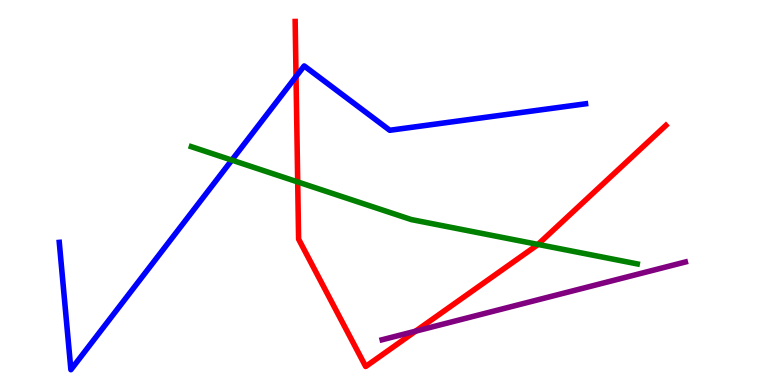[{'lines': ['blue', 'red'], 'intersections': [{'x': 3.82, 'y': 8.01}]}, {'lines': ['green', 'red'], 'intersections': [{'x': 3.84, 'y': 5.27}, {'x': 6.94, 'y': 3.65}]}, {'lines': ['purple', 'red'], 'intersections': [{'x': 5.36, 'y': 1.4}]}, {'lines': ['blue', 'green'], 'intersections': [{'x': 2.99, 'y': 5.84}]}, {'lines': ['blue', 'purple'], 'intersections': []}, {'lines': ['green', 'purple'], 'intersections': []}]